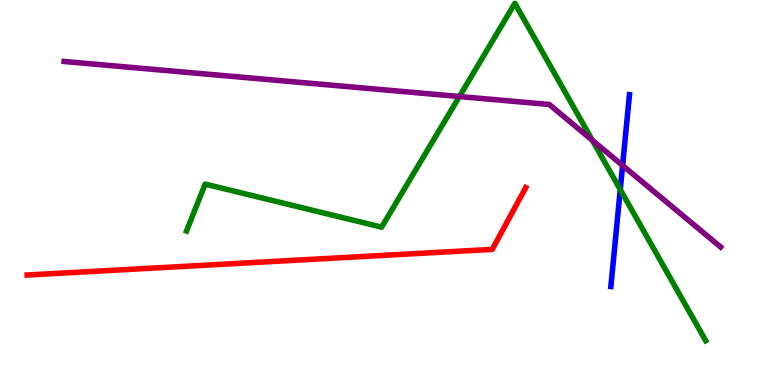[{'lines': ['blue', 'red'], 'intersections': []}, {'lines': ['green', 'red'], 'intersections': []}, {'lines': ['purple', 'red'], 'intersections': []}, {'lines': ['blue', 'green'], 'intersections': [{'x': 8.0, 'y': 5.07}]}, {'lines': ['blue', 'purple'], 'intersections': [{'x': 8.03, 'y': 5.7}]}, {'lines': ['green', 'purple'], 'intersections': [{'x': 5.93, 'y': 7.49}, {'x': 7.64, 'y': 6.35}]}]